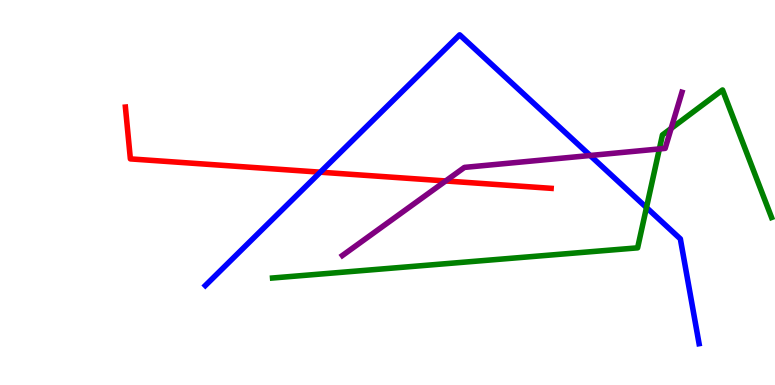[{'lines': ['blue', 'red'], 'intersections': [{'x': 4.13, 'y': 5.53}]}, {'lines': ['green', 'red'], 'intersections': []}, {'lines': ['purple', 'red'], 'intersections': [{'x': 5.75, 'y': 5.3}]}, {'lines': ['blue', 'green'], 'intersections': [{'x': 8.34, 'y': 4.61}]}, {'lines': ['blue', 'purple'], 'intersections': [{'x': 7.62, 'y': 5.96}]}, {'lines': ['green', 'purple'], 'intersections': [{'x': 8.51, 'y': 6.13}, {'x': 8.66, 'y': 6.66}]}]